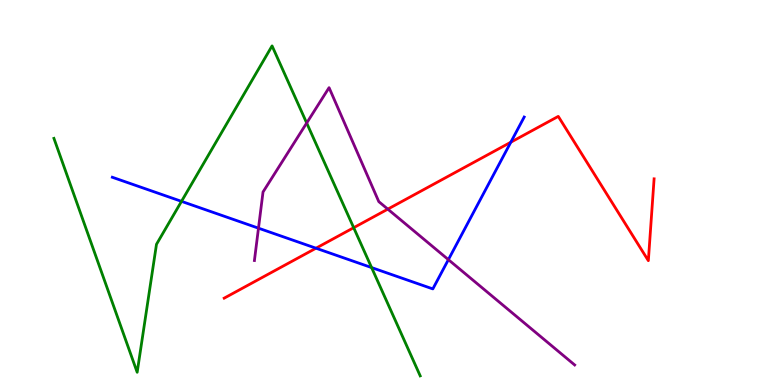[{'lines': ['blue', 'red'], 'intersections': [{'x': 4.08, 'y': 3.55}, {'x': 6.59, 'y': 6.31}]}, {'lines': ['green', 'red'], 'intersections': [{'x': 4.56, 'y': 4.09}]}, {'lines': ['purple', 'red'], 'intersections': [{'x': 5.0, 'y': 4.57}]}, {'lines': ['blue', 'green'], 'intersections': [{'x': 2.34, 'y': 4.77}, {'x': 4.79, 'y': 3.05}]}, {'lines': ['blue', 'purple'], 'intersections': [{'x': 3.34, 'y': 4.07}, {'x': 5.79, 'y': 3.26}]}, {'lines': ['green', 'purple'], 'intersections': [{'x': 3.96, 'y': 6.8}]}]